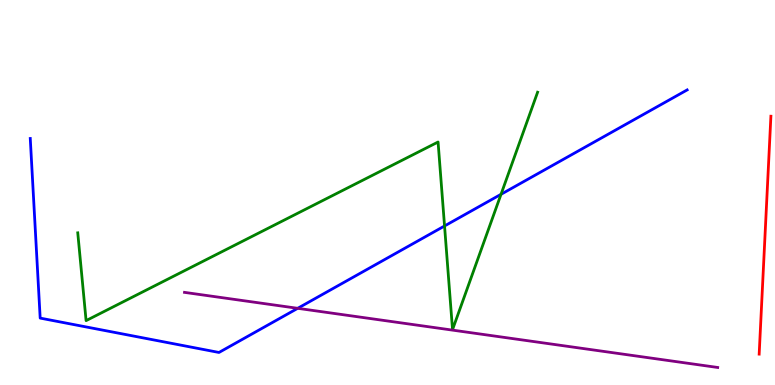[{'lines': ['blue', 'red'], 'intersections': []}, {'lines': ['green', 'red'], 'intersections': []}, {'lines': ['purple', 'red'], 'intersections': []}, {'lines': ['blue', 'green'], 'intersections': [{'x': 5.74, 'y': 4.13}, {'x': 6.46, 'y': 4.95}]}, {'lines': ['blue', 'purple'], 'intersections': [{'x': 3.84, 'y': 1.99}]}, {'lines': ['green', 'purple'], 'intersections': []}]